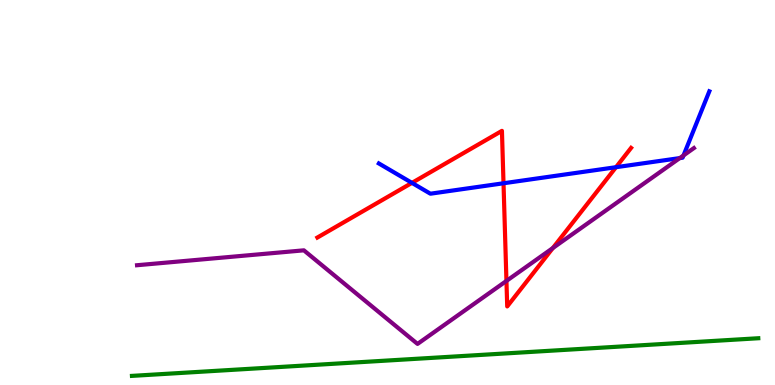[{'lines': ['blue', 'red'], 'intersections': [{'x': 5.32, 'y': 5.25}, {'x': 6.5, 'y': 5.24}, {'x': 7.95, 'y': 5.66}]}, {'lines': ['green', 'red'], 'intersections': []}, {'lines': ['purple', 'red'], 'intersections': [{'x': 6.53, 'y': 2.7}, {'x': 7.13, 'y': 3.56}]}, {'lines': ['blue', 'green'], 'intersections': []}, {'lines': ['blue', 'purple'], 'intersections': [{'x': 8.77, 'y': 5.89}, {'x': 8.82, 'y': 5.96}]}, {'lines': ['green', 'purple'], 'intersections': []}]